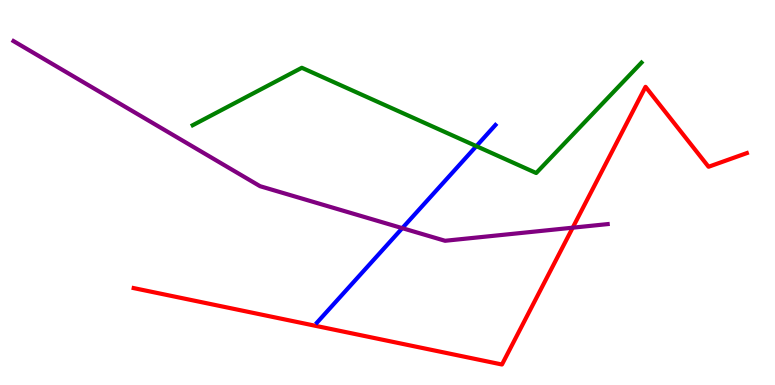[{'lines': ['blue', 'red'], 'intersections': []}, {'lines': ['green', 'red'], 'intersections': []}, {'lines': ['purple', 'red'], 'intersections': [{'x': 7.39, 'y': 4.09}]}, {'lines': ['blue', 'green'], 'intersections': [{'x': 6.15, 'y': 6.2}]}, {'lines': ['blue', 'purple'], 'intersections': [{'x': 5.19, 'y': 4.07}]}, {'lines': ['green', 'purple'], 'intersections': []}]